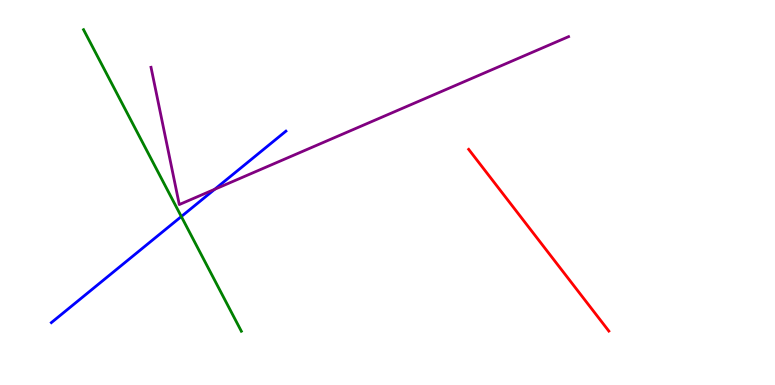[{'lines': ['blue', 'red'], 'intersections': []}, {'lines': ['green', 'red'], 'intersections': []}, {'lines': ['purple', 'red'], 'intersections': []}, {'lines': ['blue', 'green'], 'intersections': [{'x': 2.34, 'y': 4.38}]}, {'lines': ['blue', 'purple'], 'intersections': [{'x': 2.77, 'y': 5.08}]}, {'lines': ['green', 'purple'], 'intersections': []}]